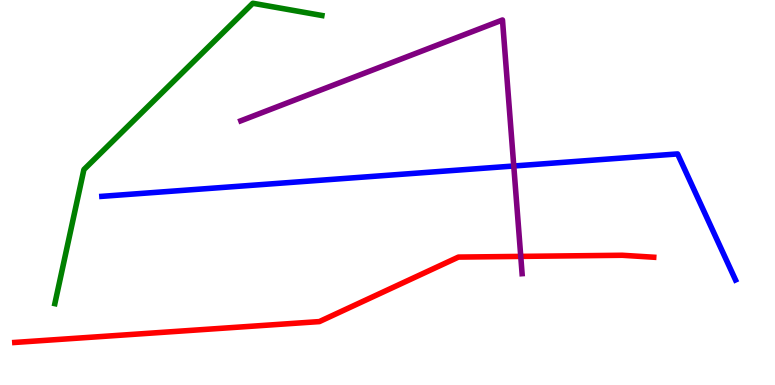[{'lines': ['blue', 'red'], 'intersections': []}, {'lines': ['green', 'red'], 'intersections': []}, {'lines': ['purple', 'red'], 'intersections': [{'x': 6.72, 'y': 3.34}]}, {'lines': ['blue', 'green'], 'intersections': []}, {'lines': ['blue', 'purple'], 'intersections': [{'x': 6.63, 'y': 5.69}]}, {'lines': ['green', 'purple'], 'intersections': []}]